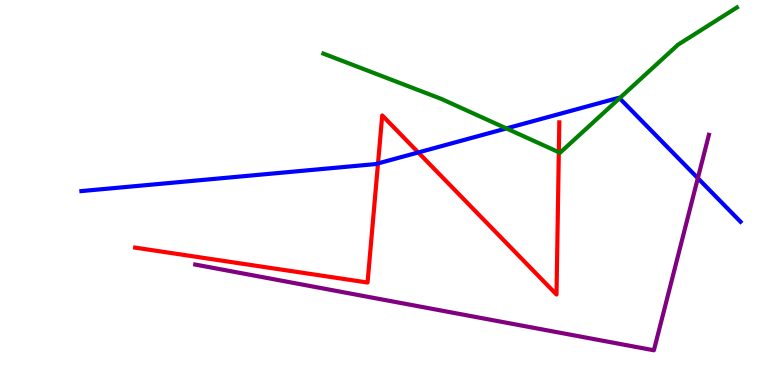[{'lines': ['blue', 'red'], 'intersections': [{'x': 4.88, 'y': 5.76}, {'x': 5.4, 'y': 6.04}]}, {'lines': ['green', 'red'], 'intersections': [{'x': 7.21, 'y': 6.05}]}, {'lines': ['purple', 'red'], 'intersections': []}, {'lines': ['blue', 'green'], 'intersections': [{'x': 6.53, 'y': 6.66}, {'x': 7.99, 'y': 7.45}]}, {'lines': ['blue', 'purple'], 'intersections': [{'x': 9.0, 'y': 5.37}]}, {'lines': ['green', 'purple'], 'intersections': []}]